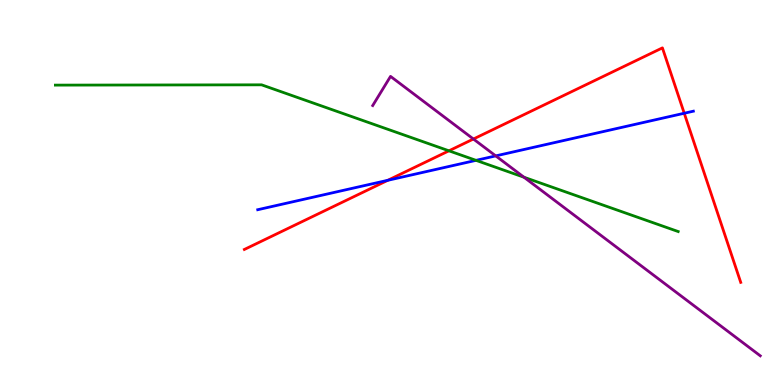[{'lines': ['blue', 'red'], 'intersections': [{'x': 5.0, 'y': 5.32}, {'x': 8.83, 'y': 7.06}]}, {'lines': ['green', 'red'], 'intersections': [{'x': 5.79, 'y': 6.08}]}, {'lines': ['purple', 'red'], 'intersections': [{'x': 6.11, 'y': 6.39}]}, {'lines': ['blue', 'green'], 'intersections': [{'x': 6.14, 'y': 5.84}]}, {'lines': ['blue', 'purple'], 'intersections': [{'x': 6.4, 'y': 5.95}]}, {'lines': ['green', 'purple'], 'intersections': [{'x': 6.76, 'y': 5.4}]}]